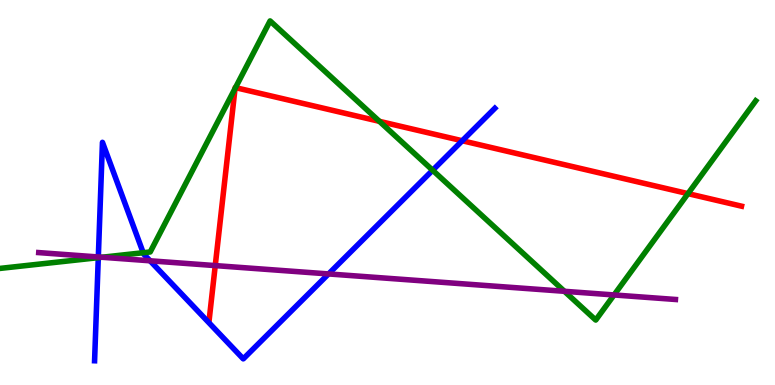[{'lines': ['blue', 'red'], 'intersections': [{'x': 5.96, 'y': 6.34}]}, {'lines': ['green', 'red'], 'intersections': [{'x': 3.03, 'y': 7.7}, {'x': 3.04, 'y': 7.72}, {'x': 4.9, 'y': 6.85}, {'x': 8.88, 'y': 4.97}]}, {'lines': ['purple', 'red'], 'intersections': [{'x': 2.78, 'y': 3.1}]}, {'lines': ['blue', 'green'], 'intersections': [{'x': 1.27, 'y': 3.31}, {'x': 1.85, 'y': 3.44}, {'x': 5.58, 'y': 5.58}]}, {'lines': ['blue', 'purple'], 'intersections': [{'x': 1.27, 'y': 3.33}, {'x': 1.94, 'y': 3.23}, {'x': 4.24, 'y': 2.88}]}, {'lines': ['green', 'purple'], 'intersections': [{'x': 1.32, 'y': 3.32}, {'x': 7.28, 'y': 2.43}, {'x': 7.92, 'y': 2.34}]}]